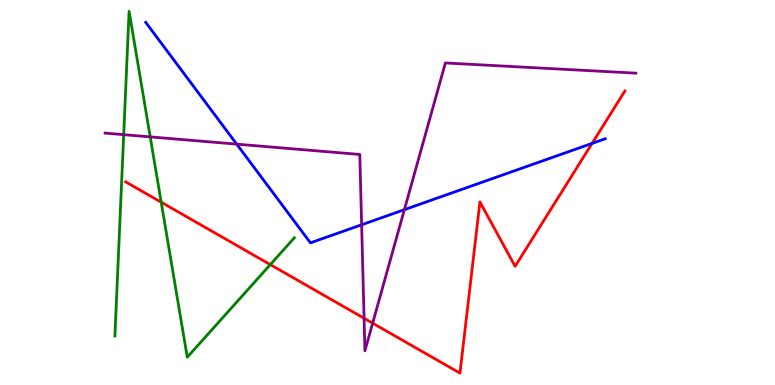[{'lines': ['blue', 'red'], 'intersections': [{'x': 7.64, 'y': 6.28}]}, {'lines': ['green', 'red'], 'intersections': [{'x': 2.08, 'y': 4.75}, {'x': 3.49, 'y': 3.13}]}, {'lines': ['purple', 'red'], 'intersections': [{'x': 4.7, 'y': 1.73}, {'x': 4.81, 'y': 1.61}]}, {'lines': ['blue', 'green'], 'intersections': []}, {'lines': ['blue', 'purple'], 'intersections': [{'x': 3.05, 'y': 6.26}, {'x': 4.67, 'y': 4.16}, {'x': 5.22, 'y': 4.55}]}, {'lines': ['green', 'purple'], 'intersections': [{'x': 1.6, 'y': 6.5}, {'x': 1.94, 'y': 6.44}]}]